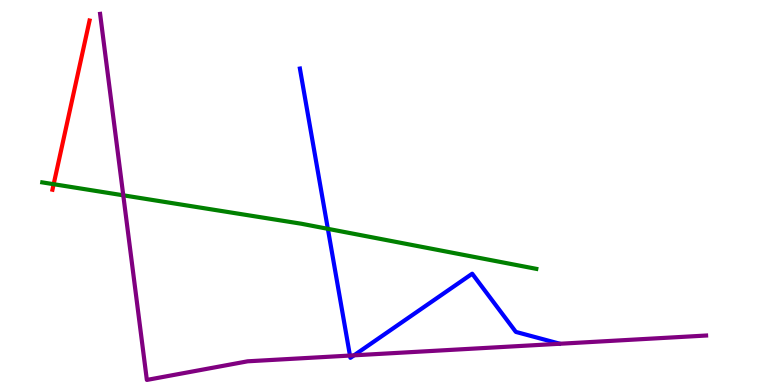[{'lines': ['blue', 'red'], 'intersections': []}, {'lines': ['green', 'red'], 'intersections': [{'x': 0.692, 'y': 5.22}]}, {'lines': ['purple', 'red'], 'intersections': []}, {'lines': ['blue', 'green'], 'intersections': [{'x': 4.23, 'y': 4.06}]}, {'lines': ['blue', 'purple'], 'intersections': [{'x': 4.52, 'y': 0.765}, {'x': 4.57, 'y': 0.771}]}, {'lines': ['green', 'purple'], 'intersections': [{'x': 1.59, 'y': 4.93}]}]